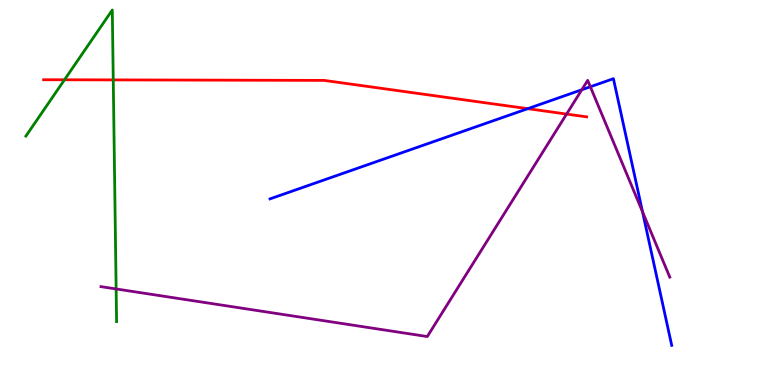[{'lines': ['blue', 'red'], 'intersections': [{'x': 6.81, 'y': 7.18}]}, {'lines': ['green', 'red'], 'intersections': [{'x': 0.832, 'y': 7.93}, {'x': 1.46, 'y': 7.92}]}, {'lines': ['purple', 'red'], 'intersections': [{'x': 7.31, 'y': 7.04}]}, {'lines': ['blue', 'green'], 'intersections': []}, {'lines': ['blue', 'purple'], 'intersections': [{'x': 7.51, 'y': 7.67}, {'x': 7.62, 'y': 7.75}, {'x': 8.29, 'y': 4.5}]}, {'lines': ['green', 'purple'], 'intersections': [{'x': 1.5, 'y': 2.49}]}]